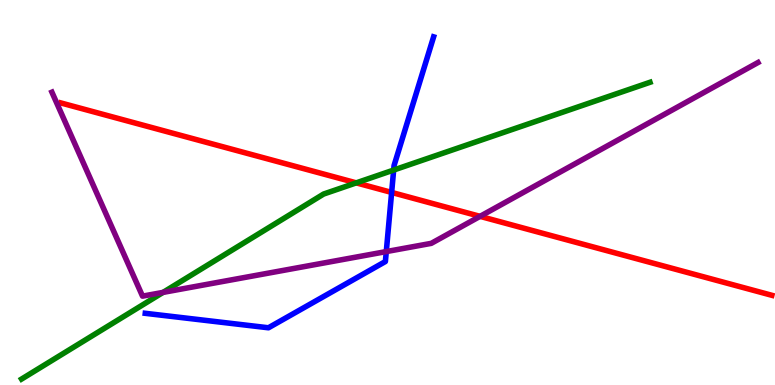[{'lines': ['blue', 'red'], 'intersections': [{'x': 5.05, 'y': 5.0}]}, {'lines': ['green', 'red'], 'intersections': [{'x': 4.6, 'y': 5.25}]}, {'lines': ['purple', 'red'], 'intersections': [{'x': 6.19, 'y': 4.38}]}, {'lines': ['blue', 'green'], 'intersections': [{'x': 5.08, 'y': 5.58}]}, {'lines': ['blue', 'purple'], 'intersections': [{'x': 4.98, 'y': 3.47}]}, {'lines': ['green', 'purple'], 'intersections': [{'x': 2.1, 'y': 2.41}]}]